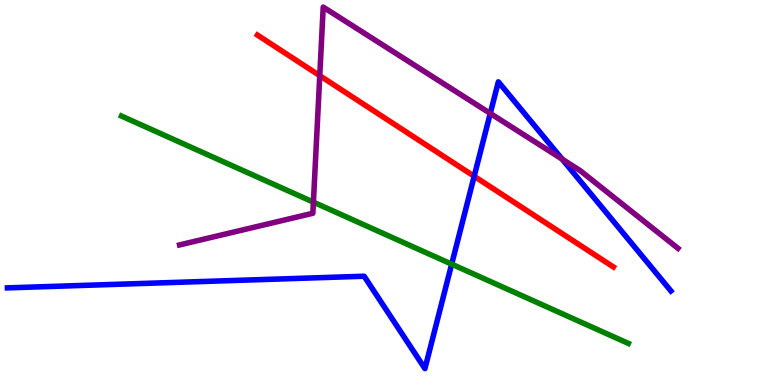[{'lines': ['blue', 'red'], 'intersections': [{'x': 6.12, 'y': 5.42}]}, {'lines': ['green', 'red'], 'intersections': []}, {'lines': ['purple', 'red'], 'intersections': [{'x': 4.13, 'y': 8.03}]}, {'lines': ['blue', 'green'], 'intersections': [{'x': 5.83, 'y': 3.14}]}, {'lines': ['blue', 'purple'], 'intersections': [{'x': 6.33, 'y': 7.05}, {'x': 7.25, 'y': 5.87}]}, {'lines': ['green', 'purple'], 'intersections': [{'x': 4.04, 'y': 4.75}]}]